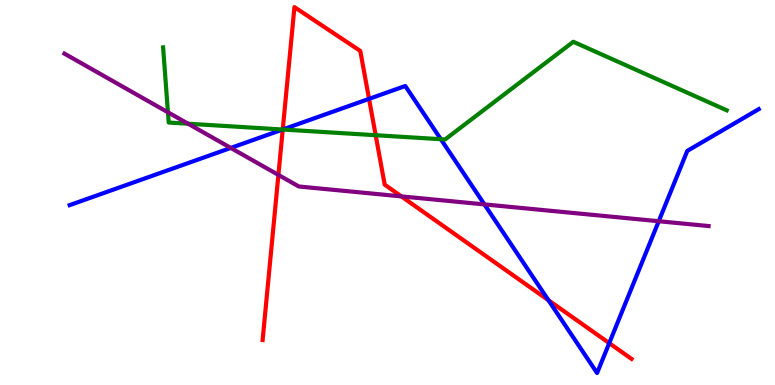[{'lines': ['blue', 'red'], 'intersections': [{'x': 3.65, 'y': 6.64}, {'x': 4.76, 'y': 7.43}, {'x': 7.08, 'y': 2.2}, {'x': 7.86, 'y': 1.09}]}, {'lines': ['green', 'red'], 'intersections': [{'x': 3.65, 'y': 6.64}, {'x': 4.85, 'y': 6.49}]}, {'lines': ['purple', 'red'], 'intersections': [{'x': 3.59, 'y': 5.46}, {'x': 5.18, 'y': 4.9}]}, {'lines': ['blue', 'green'], 'intersections': [{'x': 3.65, 'y': 6.64}, {'x': 5.69, 'y': 6.38}]}, {'lines': ['blue', 'purple'], 'intersections': [{'x': 2.98, 'y': 6.16}, {'x': 6.25, 'y': 4.69}, {'x': 8.5, 'y': 4.25}]}, {'lines': ['green', 'purple'], 'intersections': [{'x': 2.17, 'y': 7.08}, {'x': 2.43, 'y': 6.79}]}]